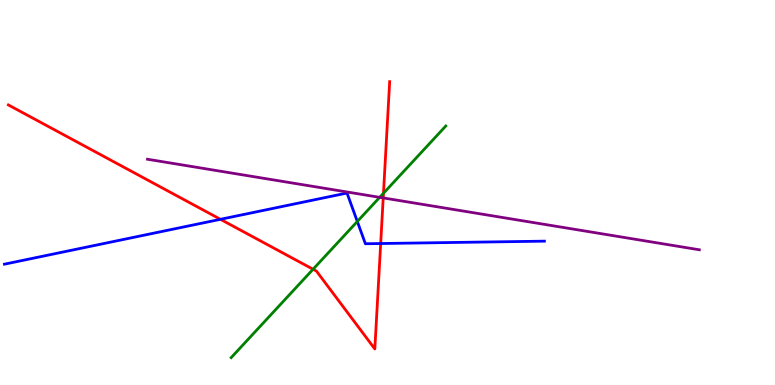[{'lines': ['blue', 'red'], 'intersections': [{'x': 2.84, 'y': 4.3}, {'x': 4.91, 'y': 3.67}]}, {'lines': ['green', 'red'], 'intersections': [{'x': 4.04, 'y': 3.01}, {'x': 4.95, 'y': 4.98}]}, {'lines': ['purple', 'red'], 'intersections': [{'x': 4.94, 'y': 4.86}]}, {'lines': ['blue', 'green'], 'intersections': [{'x': 4.61, 'y': 4.25}]}, {'lines': ['blue', 'purple'], 'intersections': []}, {'lines': ['green', 'purple'], 'intersections': [{'x': 4.9, 'y': 4.87}]}]